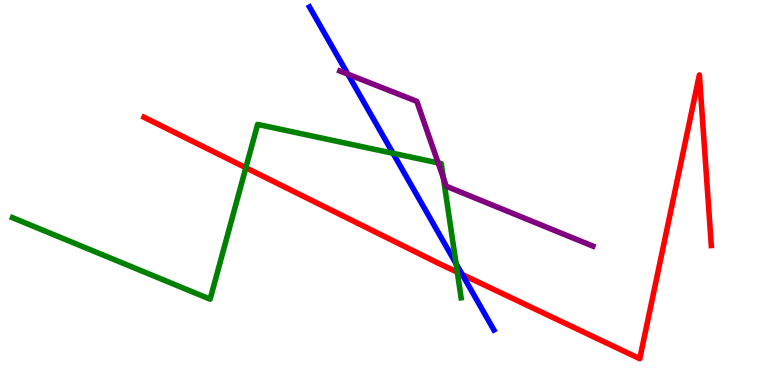[{'lines': ['blue', 'red'], 'intersections': [{'x': 5.96, 'y': 2.87}]}, {'lines': ['green', 'red'], 'intersections': [{'x': 3.17, 'y': 5.64}, {'x': 5.9, 'y': 2.93}]}, {'lines': ['purple', 'red'], 'intersections': []}, {'lines': ['blue', 'green'], 'intersections': [{'x': 5.07, 'y': 6.02}, {'x': 5.88, 'y': 3.15}]}, {'lines': ['blue', 'purple'], 'intersections': [{'x': 4.49, 'y': 8.07}]}, {'lines': ['green', 'purple'], 'intersections': [{'x': 5.65, 'y': 5.77}, {'x': 5.72, 'y': 5.38}]}]